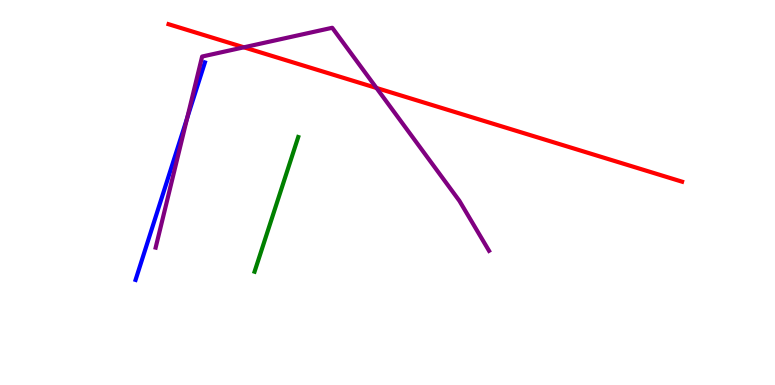[{'lines': ['blue', 'red'], 'intersections': []}, {'lines': ['green', 'red'], 'intersections': []}, {'lines': ['purple', 'red'], 'intersections': [{'x': 3.15, 'y': 8.77}, {'x': 4.86, 'y': 7.72}]}, {'lines': ['blue', 'green'], 'intersections': []}, {'lines': ['blue', 'purple'], 'intersections': [{'x': 2.42, 'y': 6.93}]}, {'lines': ['green', 'purple'], 'intersections': []}]